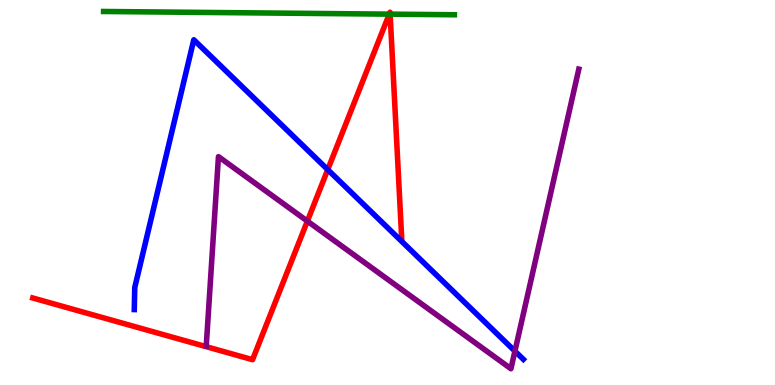[{'lines': ['blue', 'red'], 'intersections': [{'x': 4.23, 'y': 5.59}]}, {'lines': ['green', 'red'], 'intersections': [{'x': 5.02, 'y': 9.63}, {'x': 5.03, 'y': 9.63}]}, {'lines': ['purple', 'red'], 'intersections': [{'x': 3.97, 'y': 4.26}]}, {'lines': ['blue', 'green'], 'intersections': []}, {'lines': ['blue', 'purple'], 'intersections': [{'x': 6.64, 'y': 0.879}]}, {'lines': ['green', 'purple'], 'intersections': []}]